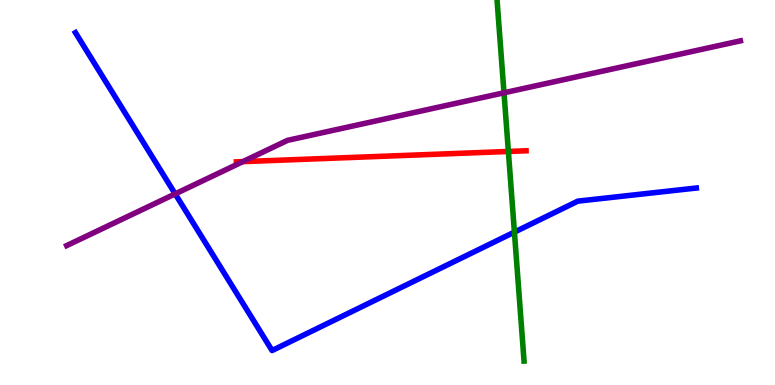[{'lines': ['blue', 'red'], 'intersections': []}, {'lines': ['green', 'red'], 'intersections': [{'x': 6.56, 'y': 6.07}]}, {'lines': ['purple', 'red'], 'intersections': [{'x': 3.13, 'y': 5.8}]}, {'lines': ['blue', 'green'], 'intersections': [{'x': 6.64, 'y': 3.97}]}, {'lines': ['blue', 'purple'], 'intersections': [{'x': 2.26, 'y': 4.96}]}, {'lines': ['green', 'purple'], 'intersections': [{'x': 6.5, 'y': 7.59}]}]